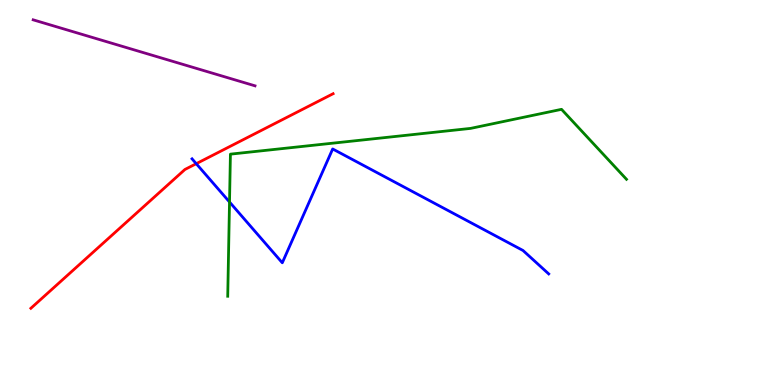[{'lines': ['blue', 'red'], 'intersections': [{'x': 2.53, 'y': 5.75}]}, {'lines': ['green', 'red'], 'intersections': []}, {'lines': ['purple', 'red'], 'intersections': []}, {'lines': ['blue', 'green'], 'intersections': [{'x': 2.96, 'y': 4.75}]}, {'lines': ['blue', 'purple'], 'intersections': []}, {'lines': ['green', 'purple'], 'intersections': []}]